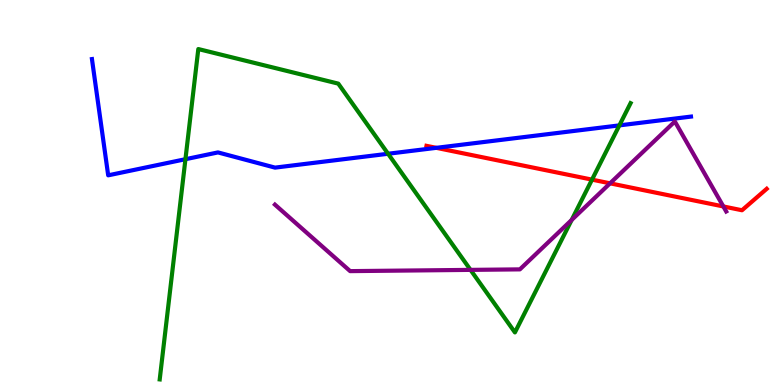[{'lines': ['blue', 'red'], 'intersections': [{'x': 5.63, 'y': 6.16}]}, {'lines': ['green', 'red'], 'intersections': [{'x': 7.64, 'y': 5.33}]}, {'lines': ['purple', 'red'], 'intersections': [{'x': 7.87, 'y': 5.24}, {'x': 9.33, 'y': 4.64}]}, {'lines': ['blue', 'green'], 'intersections': [{'x': 2.39, 'y': 5.86}, {'x': 5.01, 'y': 6.01}, {'x': 7.99, 'y': 6.74}]}, {'lines': ['blue', 'purple'], 'intersections': []}, {'lines': ['green', 'purple'], 'intersections': [{'x': 6.07, 'y': 2.99}, {'x': 7.38, 'y': 4.29}]}]